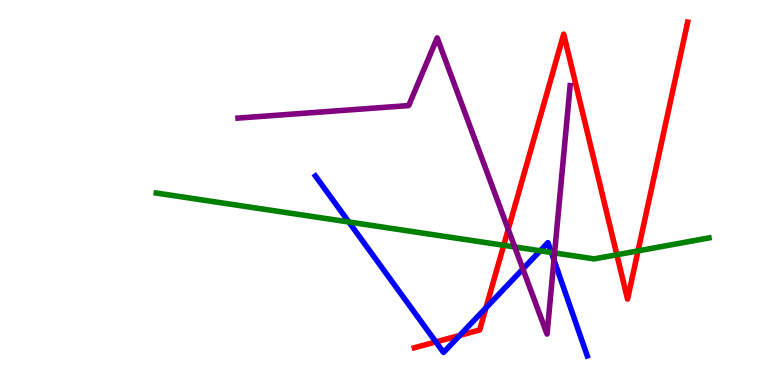[{'lines': ['blue', 'red'], 'intersections': [{'x': 5.62, 'y': 1.12}, {'x': 5.93, 'y': 1.29}, {'x': 6.27, 'y': 2.0}]}, {'lines': ['green', 'red'], 'intersections': [{'x': 6.5, 'y': 3.63}, {'x': 7.96, 'y': 3.38}, {'x': 8.23, 'y': 3.48}]}, {'lines': ['purple', 'red'], 'intersections': [{'x': 6.56, 'y': 4.04}]}, {'lines': ['blue', 'green'], 'intersections': [{'x': 4.5, 'y': 4.23}, {'x': 6.97, 'y': 3.49}, {'x': 7.11, 'y': 3.44}]}, {'lines': ['blue', 'purple'], 'intersections': [{'x': 6.75, 'y': 3.01}, {'x': 7.15, 'y': 3.25}]}, {'lines': ['green', 'purple'], 'intersections': [{'x': 6.64, 'y': 3.59}, {'x': 7.16, 'y': 3.43}]}]